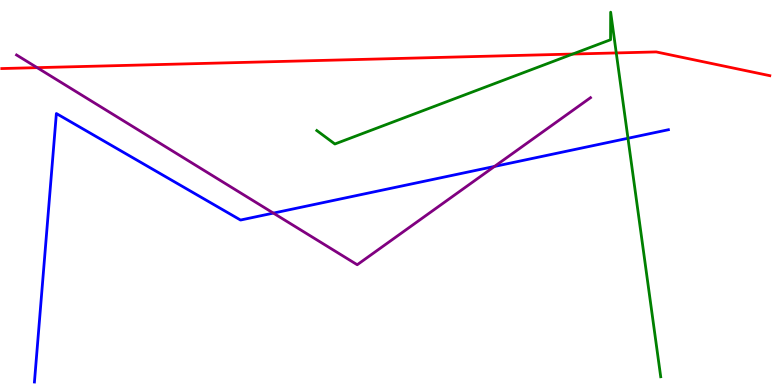[{'lines': ['blue', 'red'], 'intersections': []}, {'lines': ['green', 'red'], 'intersections': [{'x': 7.39, 'y': 8.6}, {'x': 7.95, 'y': 8.62}]}, {'lines': ['purple', 'red'], 'intersections': [{'x': 0.479, 'y': 8.24}]}, {'lines': ['blue', 'green'], 'intersections': [{'x': 8.1, 'y': 6.41}]}, {'lines': ['blue', 'purple'], 'intersections': [{'x': 3.53, 'y': 4.46}, {'x': 6.38, 'y': 5.68}]}, {'lines': ['green', 'purple'], 'intersections': []}]